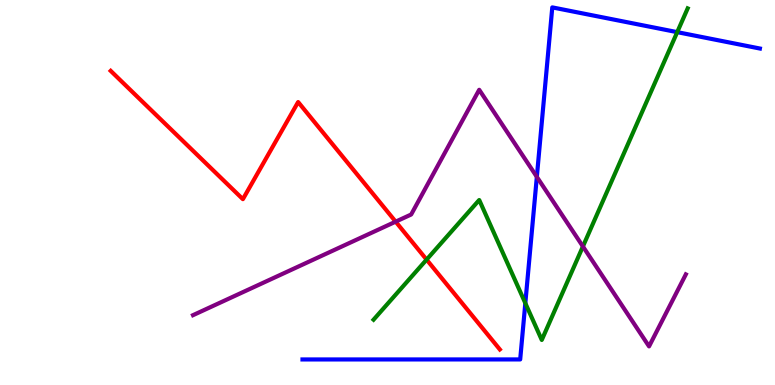[{'lines': ['blue', 'red'], 'intersections': []}, {'lines': ['green', 'red'], 'intersections': [{'x': 5.5, 'y': 3.26}]}, {'lines': ['purple', 'red'], 'intersections': [{'x': 5.11, 'y': 4.24}]}, {'lines': ['blue', 'green'], 'intersections': [{'x': 6.78, 'y': 2.13}, {'x': 8.74, 'y': 9.17}]}, {'lines': ['blue', 'purple'], 'intersections': [{'x': 6.93, 'y': 5.41}]}, {'lines': ['green', 'purple'], 'intersections': [{'x': 7.52, 'y': 3.6}]}]